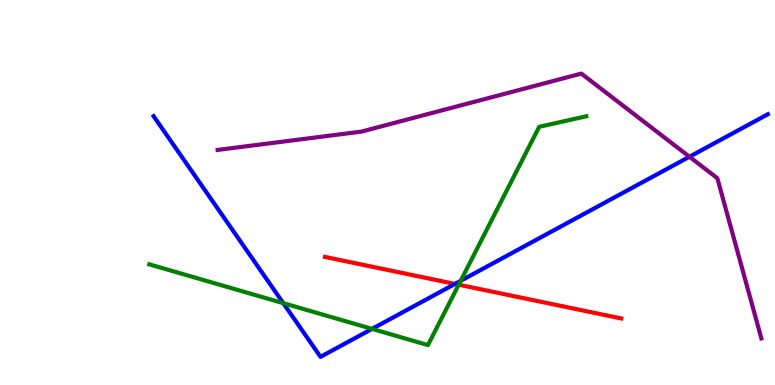[{'lines': ['blue', 'red'], 'intersections': [{'x': 5.87, 'y': 2.63}]}, {'lines': ['green', 'red'], 'intersections': [{'x': 5.92, 'y': 2.6}]}, {'lines': ['purple', 'red'], 'intersections': []}, {'lines': ['blue', 'green'], 'intersections': [{'x': 3.66, 'y': 2.13}, {'x': 4.8, 'y': 1.46}, {'x': 5.94, 'y': 2.71}]}, {'lines': ['blue', 'purple'], 'intersections': [{'x': 8.9, 'y': 5.93}]}, {'lines': ['green', 'purple'], 'intersections': []}]